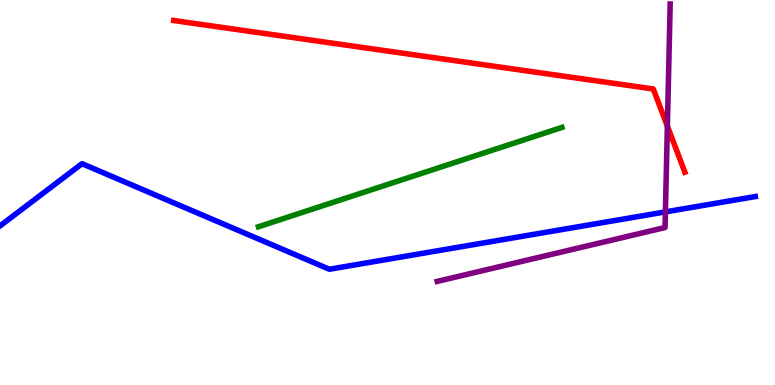[{'lines': ['blue', 'red'], 'intersections': []}, {'lines': ['green', 'red'], 'intersections': []}, {'lines': ['purple', 'red'], 'intersections': [{'x': 8.61, 'y': 6.72}]}, {'lines': ['blue', 'green'], 'intersections': []}, {'lines': ['blue', 'purple'], 'intersections': [{'x': 8.59, 'y': 4.5}]}, {'lines': ['green', 'purple'], 'intersections': []}]